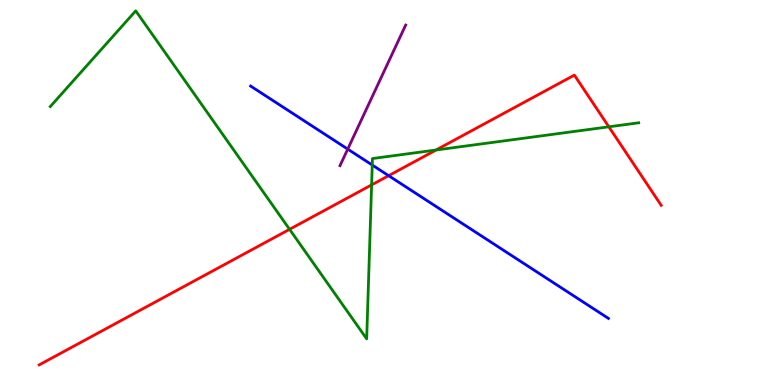[{'lines': ['blue', 'red'], 'intersections': [{'x': 5.01, 'y': 5.44}]}, {'lines': ['green', 'red'], 'intersections': [{'x': 3.74, 'y': 4.04}, {'x': 4.79, 'y': 5.2}, {'x': 5.63, 'y': 6.1}, {'x': 7.86, 'y': 6.71}]}, {'lines': ['purple', 'red'], 'intersections': []}, {'lines': ['blue', 'green'], 'intersections': [{'x': 4.8, 'y': 5.71}]}, {'lines': ['blue', 'purple'], 'intersections': [{'x': 4.49, 'y': 6.13}]}, {'lines': ['green', 'purple'], 'intersections': []}]